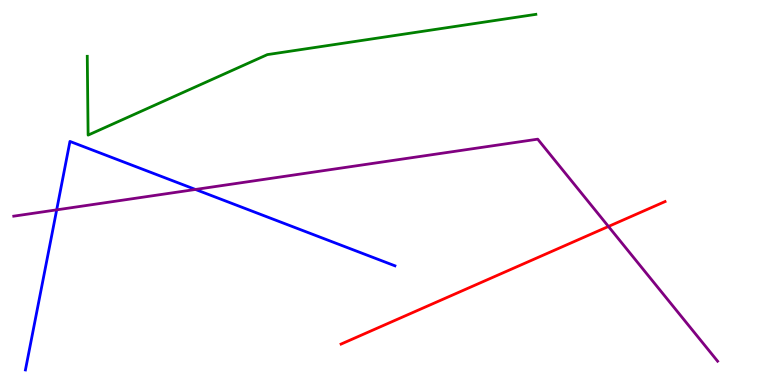[{'lines': ['blue', 'red'], 'intersections': []}, {'lines': ['green', 'red'], 'intersections': []}, {'lines': ['purple', 'red'], 'intersections': [{'x': 7.85, 'y': 4.12}]}, {'lines': ['blue', 'green'], 'intersections': []}, {'lines': ['blue', 'purple'], 'intersections': [{'x': 0.731, 'y': 4.55}, {'x': 2.52, 'y': 5.08}]}, {'lines': ['green', 'purple'], 'intersections': []}]